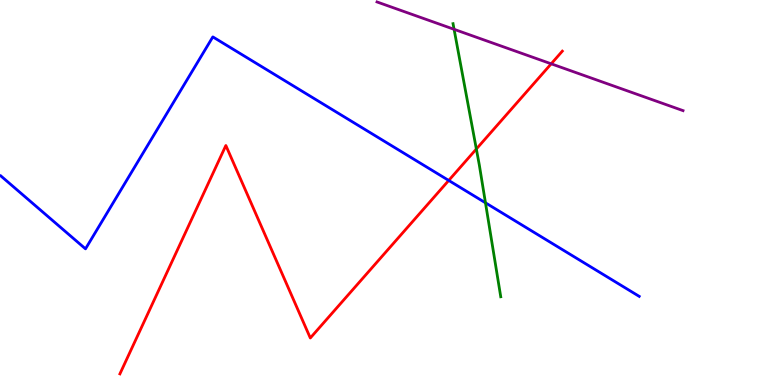[{'lines': ['blue', 'red'], 'intersections': [{'x': 5.79, 'y': 5.31}]}, {'lines': ['green', 'red'], 'intersections': [{'x': 6.15, 'y': 6.13}]}, {'lines': ['purple', 'red'], 'intersections': [{'x': 7.11, 'y': 8.34}]}, {'lines': ['blue', 'green'], 'intersections': [{'x': 6.26, 'y': 4.73}]}, {'lines': ['blue', 'purple'], 'intersections': []}, {'lines': ['green', 'purple'], 'intersections': [{'x': 5.86, 'y': 9.24}]}]